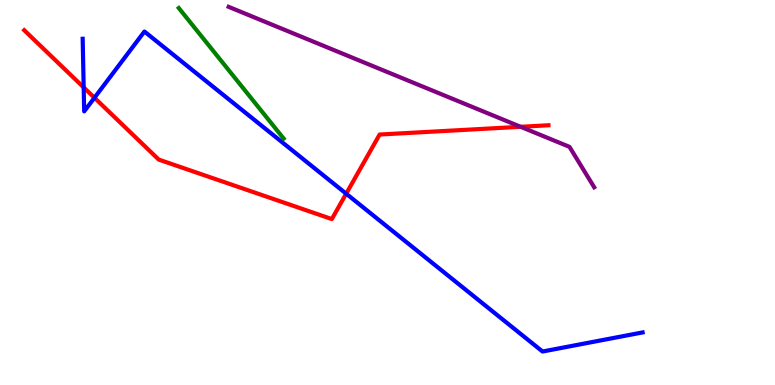[{'lines': ['blue', 'red'], 'intersections': [{'x': 1.08, 'y': 7.73}, {'x': 1.22, 'y': 7.46}, {'x': 4.47, 'y': 4.97}]}, {'lines': ['green', 'red'], 'intersections': []}, {'lines': ['purple', 'red'], 'intersections': [{'x': 6.72, 'y': 6.71}]}, {'lines': ['blue', 'green'], 'intersections': []}, {'lines': ['blue', 'purple'], 'intersections': []}, {'lines': ['green', 'purple'], 'intersections': []}]